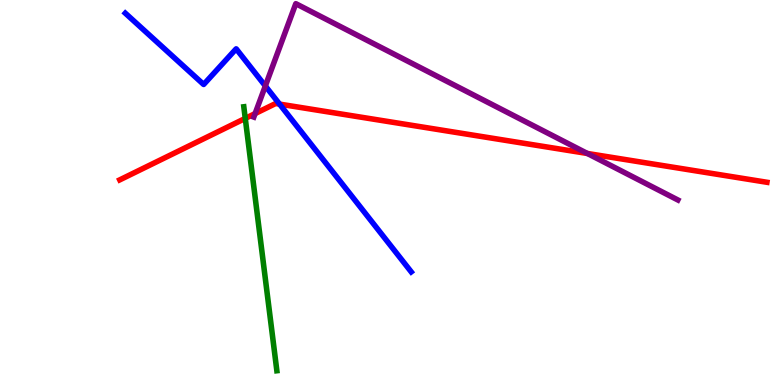[{'lines': ['blue', 'red'], 'intersections': [{'x': 3.61, 'y': 7.3}]}, {'lines': ['green', 'red'], 'intersections': [{'x': 3.16, 'y': 6.92}]}, {'lines': ['purple', 'red'], 'intersections': [{'x': 3.29, 'y': 7.05}, {'x': 7.58, 'y': 6.01}]}, {'lines': ['blue', 'green'], 'intersections': []}, {'lines': ['blue', 'purple'], 'intersections': [{'x': 3.42, 'y': 7.77}]}, {'lines': ['green', 'purple'], 'intersections': []}]